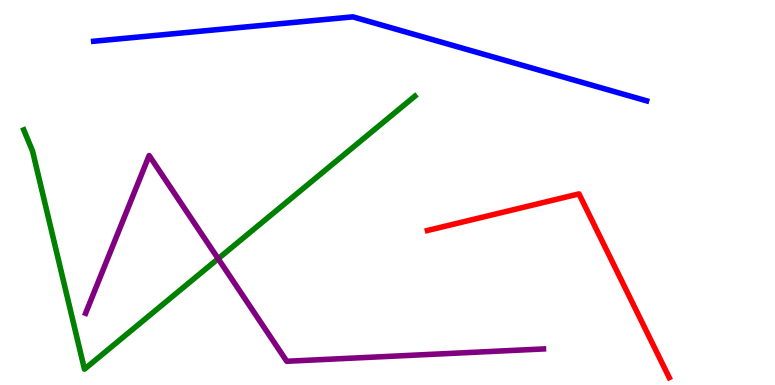[{'lines': ['blue', 'red'], 'intersections': []}, {'lines': ['green', 'red'], 'intersections': []}, {'lines': ['purple', 'red'], 'intersections': []}, {'lines': ['blue', 'green'], 'intersections': []}, {'lines': ['blue', 'purple'], 'intersections': []}, {'lines': ['green', 'purple'], 'intersections': [{'x': 2.81, 'y': 3.28}]}]